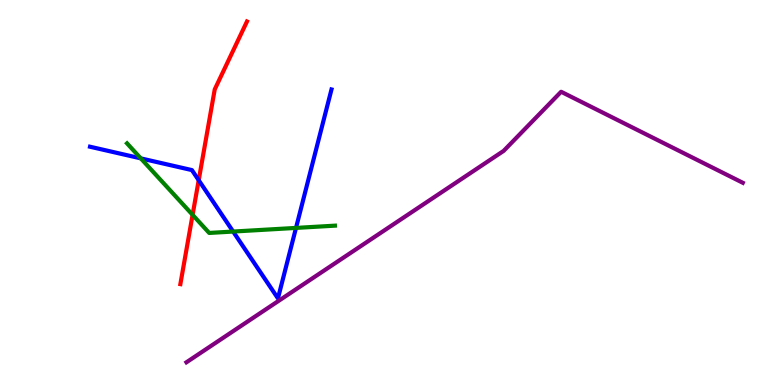[{'lines': ['blue', 'red'], 'intersections': [{'x': 2.56, 'y': 5.32}]}, {'lines': ['green', 'red'], 'intersections': [{'x': 2.49, 'y': 4.42}]}, {'lines': ['purple', 'red'], 'intersections': []}, {'lines': ['blue', 'green'], 'intersections': [{'x': 1.82, 'y': 5.89}, {'x': 3.01, 'y': 3.99}, {'x': 3.82, 'y': 4.08}]}, {'lines': ['blue', 'purple'], 'intersections': []}, {'lines': ['green', 'purple'], 'intersections': []}]